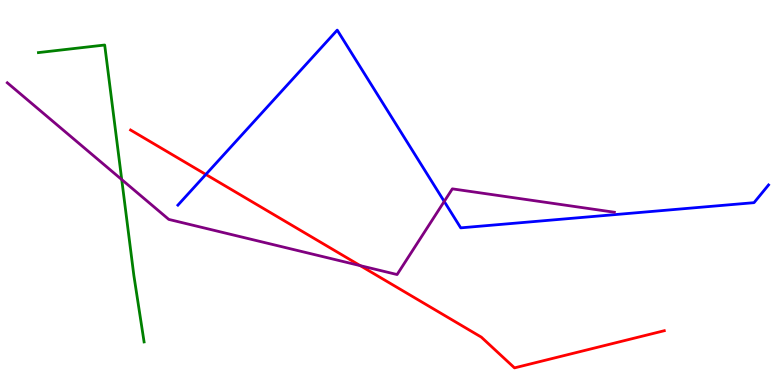[{'lines': ['blue', 'red'], 'intersections': [{'x': 2.66, 'y': 5.47}]}, {'lines': ['green', 'red'], 'intersections': []}, {'lines': ['purple', 'red'], 'intersections': [{'x': 4.65, 'y': 3.1}]}, {'lines': ['blue', 'green'], 'intersections': []}, {'lines': ['blue', 'purple'], 'intersections': [{'x': 5.73, 'y': 4.77}]}, {'lines': ['green', 'purple'], 'intersections': [{'x': 1.57, 'y': 5.34}]}]